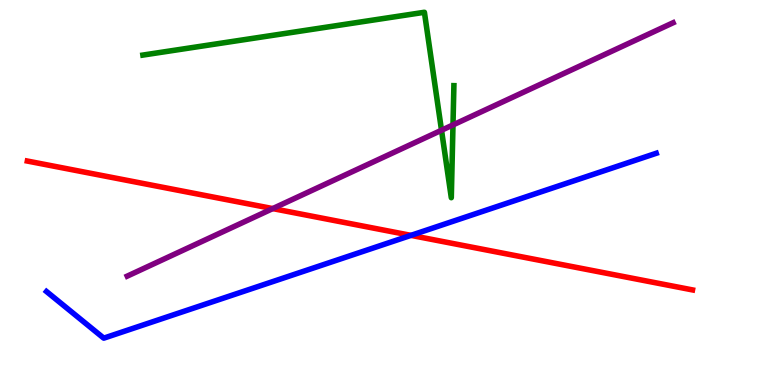[{'lines': ['blue', 'red'], 'intersections': [{'x': 5.3, 'y': 3.89}]}, {'lines': ['green', 'red'], 'intersections': []}, {'lines': ['purple', 'red'], 'intersections': [{'x': 3.52, 'y': 4.58}]}, {'lines': ['blue', 'green'], 'intersections': []}, {'lines': ['blue', 'purple'], 'intersections': []}, {'lines': ['green', 'purple'], 'intersections': [{'x': 5.7, 'y': 6.62}, {'x': 5.85, 'y': 6.76}]}]